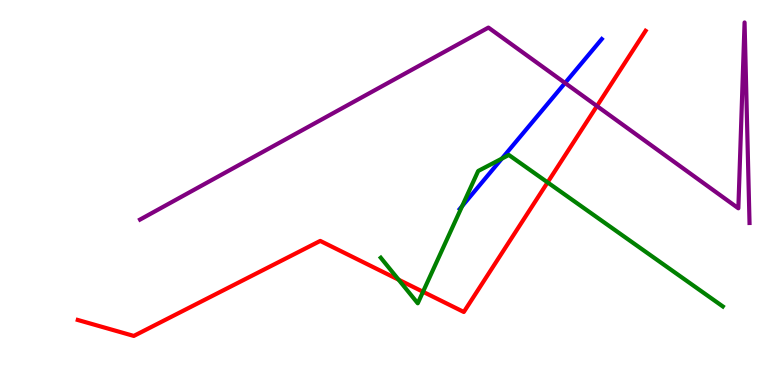[{'lines': ['blue', 'red'], 'intersections': []}, {'lines': ['green', 'red'], 'intersections': [{'x': 5.14, 'y': 2.74}, {'x': 5.46, 'y': 2.42}, {'x': 7.07, 'y': 5.26}]}, {'lines': ['purple', 'red'], 'intersections': [{'x': 7.7, 'y': 7.25}]}, {'lines': ['blue', 'green'], 'intersections': [{'x': 5.96, 'y': 4.65}, {'x': 6.48, 'y': 5.88}]}, {'lines': ['blue', 'purple'], 'intersections': [{'x': 7.29, 'y': 7.84}]}, {'lines': ['green', 'purple'], 'intersections': []}]